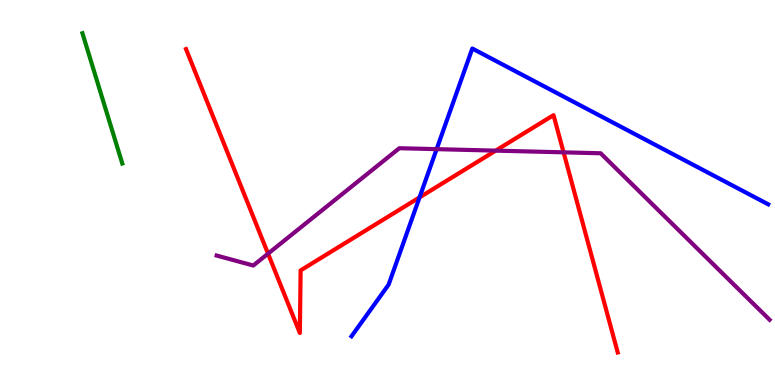[{'lines': ['blue', 'red'], 'intersections': [{'x': 5.41, 'y': 4.87}]}, {'lines': ['green', 'red'], 'intersections': []}, {'lines': ['purple', 'red'], 'intersections': [{'x': 3.46, 'y': 3.41}, {'x': 6.4, 'y': 6.09}, {'x': 7.27, 'y': 6.04}]}, {'lines': ['blue', 'green'], 'intersections': []}, {'lines': ['blue', 'purple'], 'intersections': [{'x': 5.63, 'y': 6.13}]}, {'lines': ['green', 'purple'], 'intersections': []}]